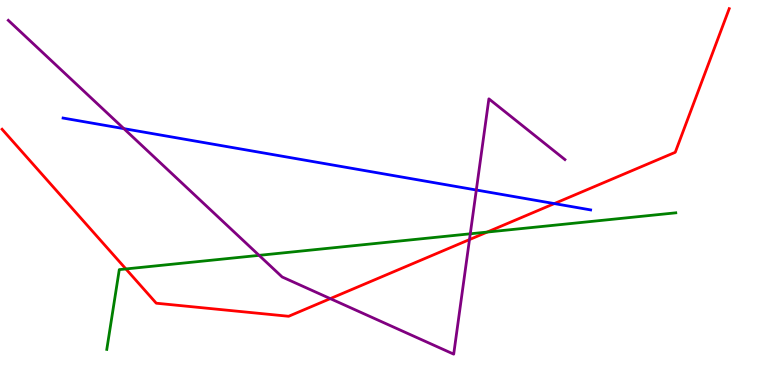[{'lines': ['blue', 'red'], 'intersections': [{'x': 7.15, 'y': 4.71}]}, {'lines': ['green', 'red'], 'intersections': [{'x': 1.62, 'y': 3.01}, {'x': 6.29, 'y': 3.97}]}, {'lines': ['purple', 'red'], 'intersections': [{'x': 4.26, 'y': 2.24}, {'x': 6.06, 'y': 3.78}]}, {'lines': ['blue', 'green'], 'intersections': []}, {'lines': ['blue', 'purple'], 'intersections': [{'x': 1.6, 'y': 6.66}, {'x': 6.15, 'y': 5.06}]}, {'lines': ['green', 'purple'], 'intersections': [{'x': 3.34, 'y': 3.37}, {'x': 6.07, 'y': 3.93}]}]